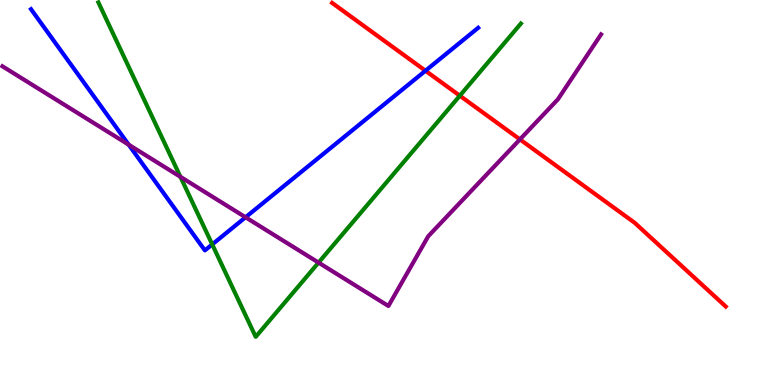[{'lines': ['blue', 'red'], 'intersections': [{'x': 5.49, 'y': 8.16}]}, {'lines': ['green', 'red'], 'intersections': [{'x': 5.93, 'y': 7.51}]}, {'lines': ['purple', 'red'], 'intersections': [{'x': 6.71, 'y': 6.38}]}, {'lines': ['blue', 'green'], 'intersections': [{'x': 2.74, 'y': 3.65}]}, {'lines': ['blue', 'purple'], 'intersections': [{'x': 1.66, 'y': 6.24}, {'x': 3.17, 'y': 4.36}]}, {'lines': ['green', 'purple'], 'intersections': [{'x': 2.33, 'y': 5.41}, {'x': 4.11, 'y': 3.18}]}]